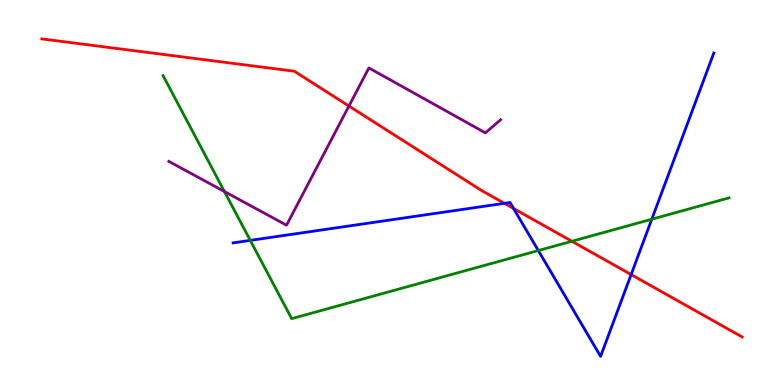[{'lines': ['blue', 'red'], 'intersections': [{'x': 6.51, 'y': 4.72}, {'x': 6.63, 'y': 4.58}, {'x': 8.14, 'y': 2.87}]}, {'lines': ['green', 'red'], 'intersections': [{'x': 7.38, 'y': 3.73}]}, {'lines': ['purple', 'red'], 'intersections': [{'x': 4.5, 'y': 7.25}]}, {'lines': ['blue', 'green'], 'intersections': [{'x': 3.23, 'y': 3.76}, {'x': 6.95, 'y': 3.49}, {'x': 8.41, 'y': 4.31}]}, {'lines': ['blue', 'purple'], 'intersections': []}, {'lines': ['green', 'purple'], 'intersections': [{'x': 2.9, 'y': 5.03}]}]